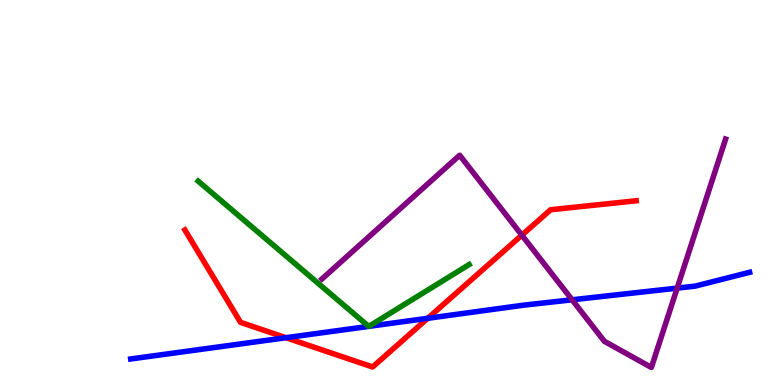[{'lines': ['blue', 'red'], 'intersections': [{'x': 3.69, 'y': 1.23}, {'x': 5.52, 'y': 1.73}]}, {'lines': ['green', 'red'], 'intersections': []}, {'lines': ['purple', 'red'], 'intersections': [{'x': 6.73, 'y': 3.89}]}, {'lines': ['blue', 'green'], 'intersections': [{'x': 4.76, 'y': 1.52}, {'x': 4.76, 'y': 1.52}]}, {'lines': ['blue', 'purple'], 'intersections': [{'x': 7.38, 'y': 2.21}, {'x': 8.74, 'y': 2.52}]}, {'lines': ['green', 'purple'], 'intersections': []}]